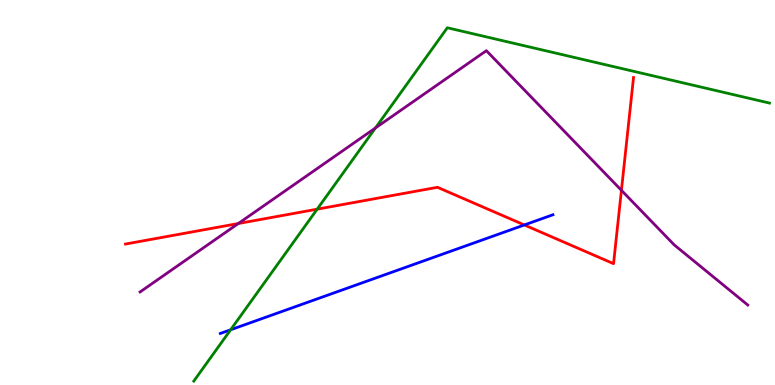[{'lines': ['blue', 'red'], 'intersections': [{'x': 6.77, 'y': 4.16}]}, {'lines': ['green', 'red'], 'intersections': [{'x': 4.09, 'y': 4.57}]}, {'lines': ['purple', 'red'], 'intersections': [{'x': 3.07, 'y': 4.19}, {'x': 8.02, 'y': 5.06}]}, {'lines': ['blue', 'green'], 'intersections': [{'x': 2.98, 'y': 1.43}]}, {'lines': ['blue', 'purple'], 'intersections': []}, {'lines': ['green', 'purple'], 'intersections': [{'x': 4.84, 'y': 6.68}]}]